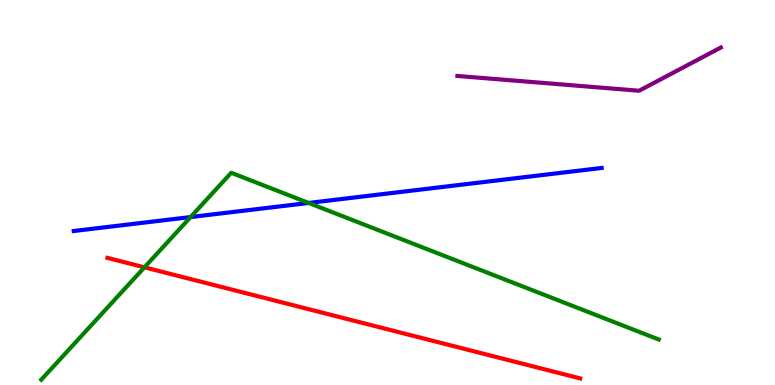[{'lines': ['blue', 'red'], 'intersections': []}, {'lines': ['green', 'red'], 'intersections': [{'x': 1.86, 'y': 3.06}]}, {'lines': ['purple', 'red'], 'intersections': []}, {'lines': ['blue', 'green'], 'intersections': [{'x': 2.46, 'y': 4.36}, {'x': 3.98, 'y': 4.73}]}, {'lines': ['blue', 'purple'], 'intersections': []}, {'lines': ['green', 'purple'], 'intersections': []}]